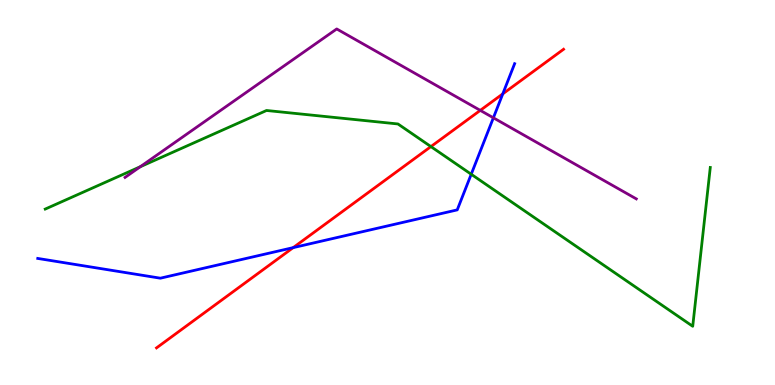[{'lines': ['blue', 'red'], 'intersections': [{'x': 3.78, 'y': 3.57}, {'x': 6.49, 'y': 7.56}]}, {'lines': ['green', 'red'], 'intersections': [{'x': 5.56, 'y': 6.19}]}, {'lines': ['purple', 'red'], 'intersections': [{'x': 6.2, 'y': 7.13}]}, {'lines': ['blue', 'green'], 'intersections': [{'x': 6.08, 'y': 5.47}]}, {'lines': ['blue', 'purple'], 'intersections': [{'x': 6.37, 'y': 6.94}]}, {'lines': ['green', 'purple'], 'intersections': [{'x': 1.81, 'y': 5.67}]}]